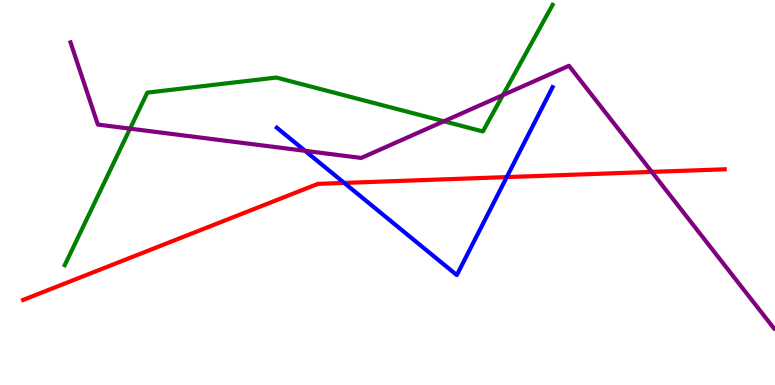[{'lines': ['blue', 'red'], 'intersections': [{'x': 4.44, 'y': 5.25}, {'x': 6.54, 'y': 5.4}]}, {'lines': ['green', 'red'], 'intersections': []}, {'lines': ['purple', 'red'], 'intersections': [{'x': 8.41, 'y': 5.54}]}, {'lines': ['blue', 'green'], 'intersections': []}, {'lines': ['blue', 'purple'], 'intersections': [{'x': 3.94, 'y': 6.08}]}, {'lines': ['green', 'purple'], 'intersections': [{'x': 1.68, 'y': 6.66}, {'x': 5.73, 'y': 6.85}, {'x': 6.49, 'y': 7.53}]}]